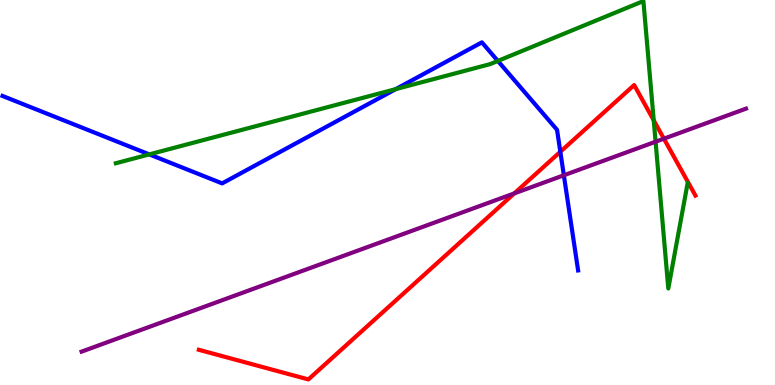[{'lines': ['blue', 'red'], 'intersections': [{'x': 7.23, 'y': 6.06}]}, {'lines': ['green', 'red'], 'intersections': [{'x': 8.44, 'y': 6.87}]}, {'lines': ['purple', 'red'], 'intersections': [{'x': 6.64, 'y': 4.98}, {'x': 8.57, 'y': 6.4}]}, {'lines': ['blue', 'green'], 'intersections': [{'x': 1.93, 'y': 5.99}, {'x': 5.11, 'y': 7.69}, {'x': 6.42, 'y': 8.42}]}, {'lines': ['blue', 'purple'], 'intersections': [{'x': 7.28, 'y': 5.45}]}, {'lines': ['green', 'purple'], 'intersections': [{'x': 8.46, 'y': 6.32}]}]